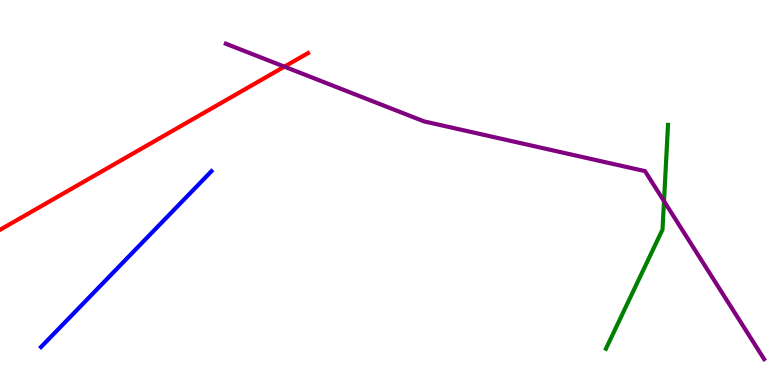[{'lines': ['blue', 'red'], 'intersections': []}, {'lines': ['green', 'red'], 'intersections': []}, {'lines': ['purple', 'red'], 'intersections': [{'x': 3.67, 'y': 8.27}]}, {'lines': ['blue', 'green'], 'intersections': []}, {'lines': ['blue', 'purple'], 'intersections': []}, {'lines': ['green', 'purple'], 'intersections': [{'x': 8.57, 'y': 4.78}]}]